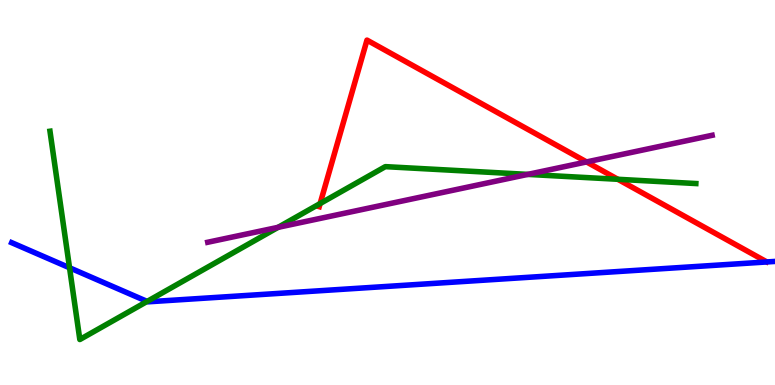[{'lines': ['blue', 'red'], 'intersections': []}, {'lines': ['green', 'red'], 'intersections': [{'x': 4.13, 'y': 4.71}, {'x': 7.97, 'y': 5.34}]}, {'lines': ['purple', 'red'], 'intersections': [{'x': 7.57, 'y': 5.79}]}, {'lines': ['blue', 'green'], 'intersections': [{'x': 0.897, 'y': 3.05}, {'x': 1.9, 'y': 2.17}]}, {'lines': ['blue', 'purple'], 'intersections': []}, {'lines': ['green', 'purple'], 'intersections': [{'x': 3.59, 'y': 4.1}, {'x': 6.81, 'y': 5.47}]}]